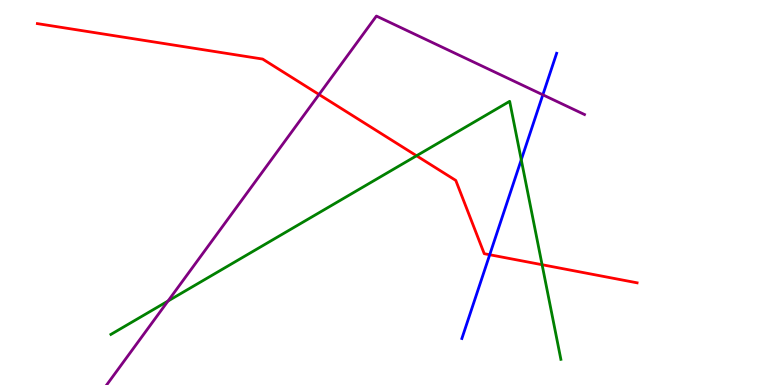[{'lines': ['blue', 'red'], 'intersections': [{'x': 6.32, 'y': 3.38}]}, {'lines': ['green', 'red'], 'intersections': [{'x': 5.37, 'y': 5.95}, {'x': 6.99, 'y': 3.12}]}, {'lines': ['purple', 'red'], 'intersections': [{'x': 4.12, 'y': 7.55}]}, {'lines': ['blue', 'green'], 'intersections': [{'x': 6.73, 'y': 5.85}]}, {'lines': ['blue', 'purple'], 'intersections': [{'x': 7.0, 'y': 7.54}]}, {'lines': ['green', 'purple'], 'intersections': [{'x': 2.17, 'y': 2.18}]}]